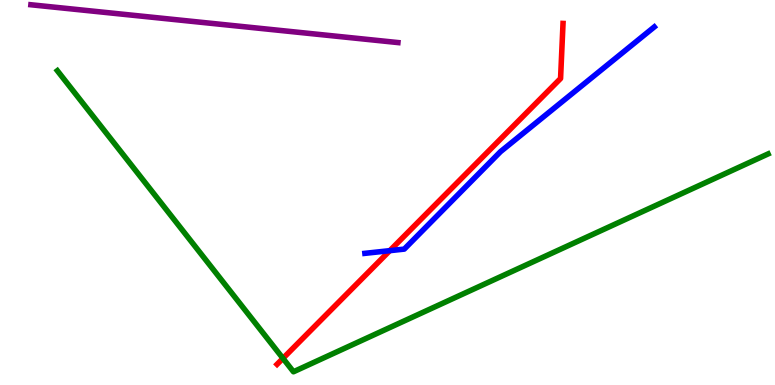[{'lines': ['blue', 'red'], 'intersections': [{'x': 5.03, 'y': 3.49}]}, {'lines': ['green', 'red'], 'intersections': [{'x': 3.65, 'y': 0.692}]}, {'lines': ['purple', 'red'], 'intersections': []}, {'lines': ['blue', 'green'], 'intersections': []}, {'lines': ['blue', 'purple'], 'intersections': []}, {'lines': ['green', 'purple'], 'intersections': []}]